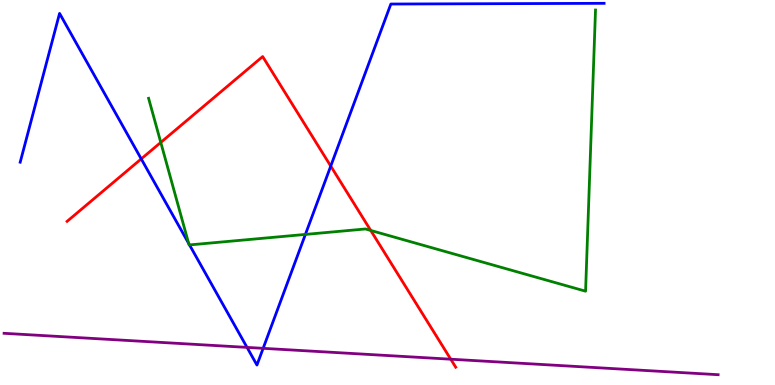[{'lines': ['blue', 'red'], 'intersections': [{'x': 1.82, 'y': 5.87}, {'x': 4.27, 'y': 5.69}]}, {'lines': ['green', 'red'], 'intersections': [{'x': 2.07, 'y': 6.3}, {'x': 4.78, 'y': 4.01}]}, {'lines': ['purple', 'red'], 'intersections': [{'x': 5.82, 'y': 0.67}]}, {'lines': ['blue', 'green'], 'intersections': [{'x': 2.43, 'y': 3.68}, {'x': 2.45, 'y': 3.64}, {'x': 3.94, 'y': 3.91}]}, {'lines': ['blue', 'purple'], 'intersections': [{'x': 3.19, 'y': 0.977}, {'x': 3.4, 'y': 0.952}]}, {'lines': ['green', 'purple'], 'intersections': []}]